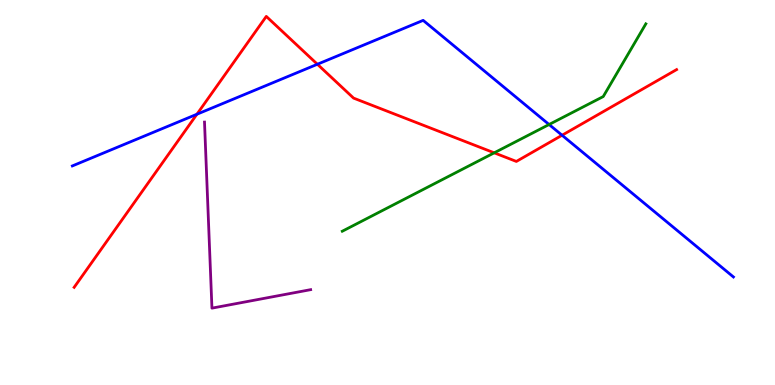[{'lines': ['blue', 'red'], 'intersections': [{'x': 2.54, 'y': 7.03}, {'x': 4.1, 'y': 8.33}, {'x': 7.25, 'y': 6.49}]}, {'lines': ['green', 'red'], 'intersections': [{'x': 6.38, 'y': 6.03}]}, {'lines': ['purple', 'red'], 'intersections': []}, {'lines': ['blue', 'green'], 'intersections': [{'x': 7.08, 'y': 6.77}]}, {'lines': ['blue', 'purple'], 'intersections': []}, {'lines': ['green', 'purple'], 'intersections': []}]